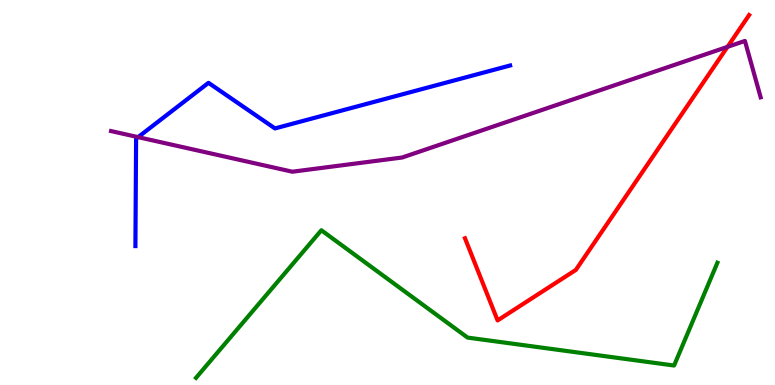[{'lines': ['blue', 'red'], 'intersections': []}, {'lines': ['green', 'red'], 'intersections': []}, {'lines': ['purple', 'red'], 'intersections': [{'x': 9.39, 'y': 8.78}]}, {'lines': ['blue', 'green'], 'intersections': []}, {'lines': ['blue', 'purple'], 'intersections': [{'x': 1.78, 'y': 6.44}]}, {'lines': ['green', 'purple'], 'intersections': []}]